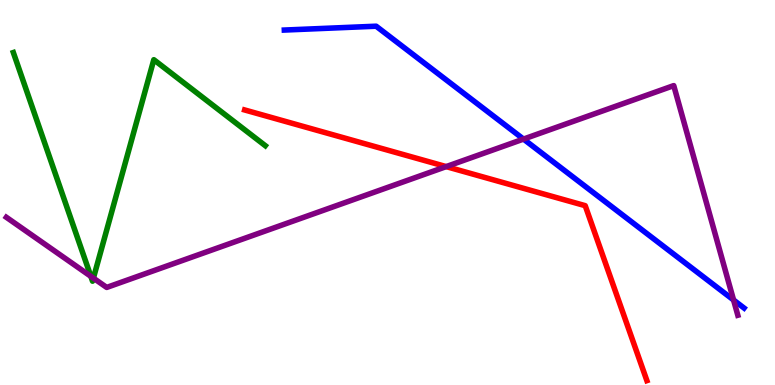[{'lines': ['blue', 'red'], 'intersections': []}, {'lines': ['green', 'red'], 'intersections': []}, {'lines': ['purple', 'red'], 'intersections': [{'x': 5.76, 'y': 5.67}]}, {'lines': ['blue', 'green'], 'intersections': []}, {'lines': ['blue', 'purple'], 'intersections': [{'x': 6.75, 'y': 6.39}, {'x': 9.47, 'y': 2.21}]}, {'lines': ['green', 'purple'], 'intersections': [{'x': 1.17, 'y': 2.82}, {'x': 1.21, 'y': 2.78}]}]